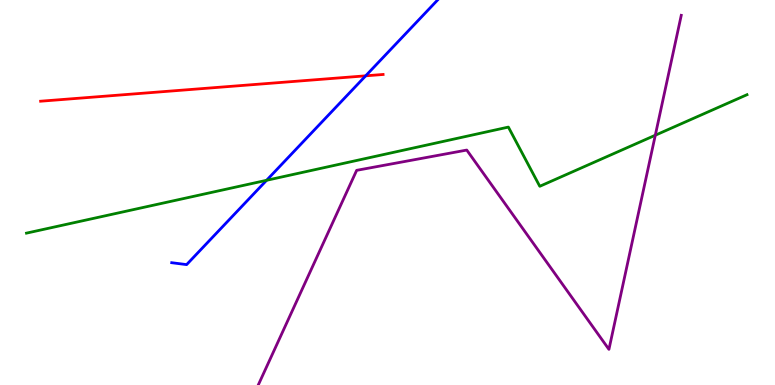[{'lines': ['blue', 'red'], 'intersections': [{'x': 4.72, 'y': 8.03}]}, {'lines': ['green', 'red'], 'intersections': []}, {'lines': ['purple', 'red'], 'intersections': []}, {'lines': ['blue', 'green'], 'intersections': [{'x': 3.44, 'y': 5.32}]}, {'lines': ['blue', 'purple'], 'intersections': []}, {'lines': ['green', 'purple'], 'intersections': [{'x': 8.46, 'y': 6.49}]}]